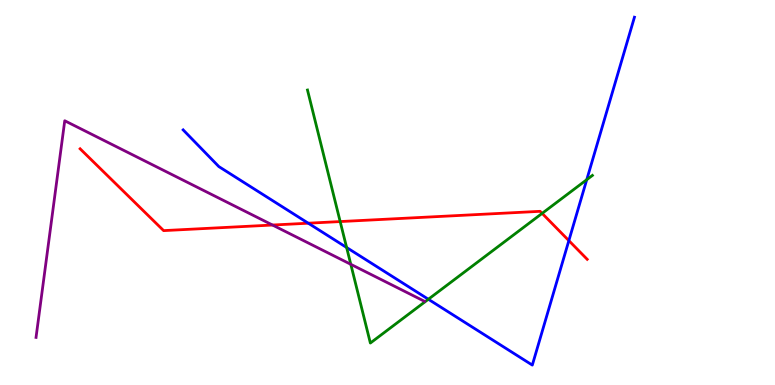[{'lines': ['blue', 'red'], 'intersections': [{'x': 3.98, 'y': 4.2}, {'x': 7.34, 'y': 3.75}]}, {'lines': ['green', 'red'], 'intersections': [{'x': 4.39, 'y': 4.24}, {'x': 7.0, 'y': 4.46}]}, {'lines': ['purple', 'red'], 'intersections': [{'x': 3.52, 'y': 4.15}]}, {'lines': ['blue', 'green'], 'intersections': [{'x': 4.47, 'y': 3.57}, {'x': 5.53, 'y': 2.23}, {'x': 7.57, 'y': 5.33}]}, {'lines': ['blue', 'purple'], 'intersections': []}, {'lines': ['green', 'purple'], 'intersections': [{'x': 4.53, 'y': 3.13}]}]